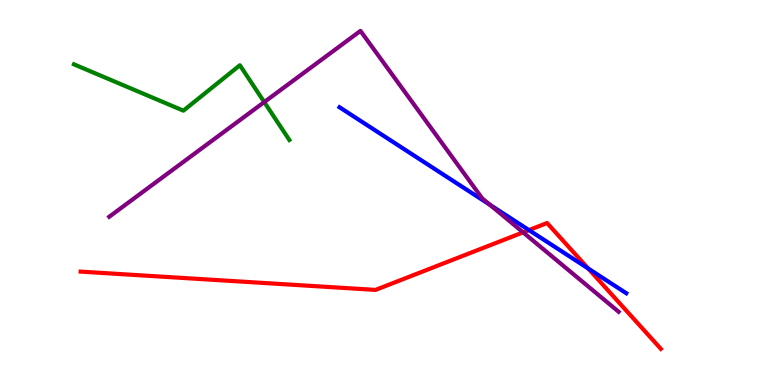[{'lines': ['blue', 'red'], 'intersections': [{'x': 6.82, 'y': 4.02}, {'x': 7.59, 'y': 3.02}]}, {'lines': ['green', 'red'], 'intersections': []}, {'lines': ['purple', 'red'], 'intersections': [{'x': 6.75, 'y': 3.96}]}, {'lines': ['blue', 'green'], 'intersections': []}, {'lines': ['blue', 'purple'], 'intersections': [{'x': 6.32, 'y': 4.68}]}, {'lines': ['green', 'purple'], 'intersections': [{'x': 3.41, 'y': 7.35}]}]